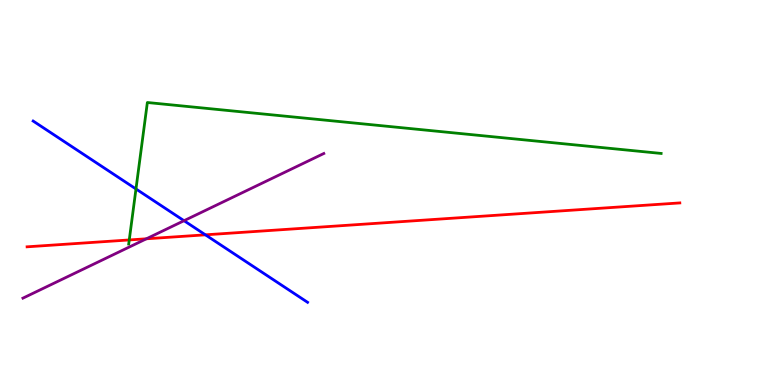[{'lines': ['blue', 'red'], 'intersections': [{'x': 2.65, 'y': 3.9}]}, {'lines': ['green', 'red'], 'intersections': [{'x': 1.67, 'y': 3.77}]}, {'lines': ['purple', 'red'], 'intersections': [{'x': 1.89, 'y': 3.8}]}, {'lines': ['blue', 'green'], 'intersections': [{'x': 1.75, 'y': 5.09}]}, {'lines': ['blue', 'purple'], 'intersections': [{'x': 2.37, 'y': 4.27}]}, {'lines': ['green', 'purple'], 'intersections': []}]